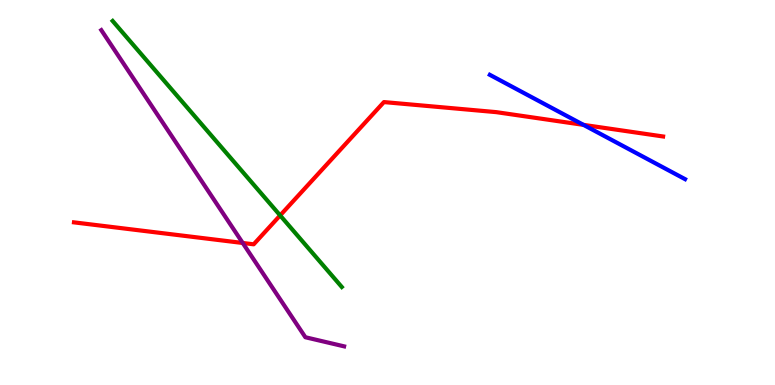[{'lines': ['blue', 'red'], 'intersections': [{'x': 7.53, 'y': 6.76}]}, {'lines': ['green', 'red'], 'intersections': [{'x': 3.61, 'y': 4.4}]}, {'lines': ['purple', 'red'], 'intersections': [{'x': 3.13, 'y': 3.69}]}, {'lines': ['blue', 'green'], 'intersections': []}, {'lines': ['blue', 'purple'], 'intersections': []}, {'lines': ['green', 'purple'], 'intersections': []}]